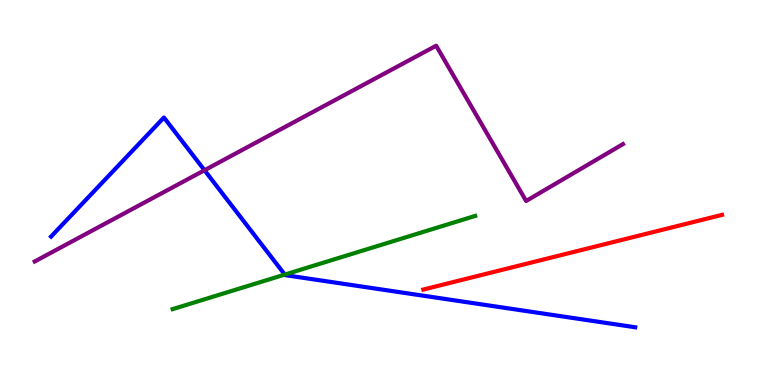[{'lines': ['blue', 'red'], 'intersections': []}, {'lines': ['green', 'red'], 'intersections': []}, {'lines': ['purple', 'red'], 'intersections': []}, {'lines': ['blue', 'green'], 'intersections': [{'x': 3.67, 'y': 2.87}]}, {'lines': ['blue', 'purple'], 'intersections': [{'x': 2.64, 'y': 5.58}]}, {'lines': ['green', 'purple'], 'intersections': []}]